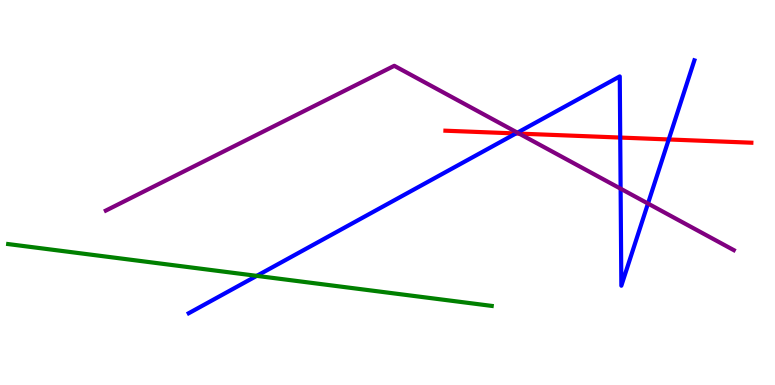[{'lines': ['blue', 'red'], 'intersections': [{'x': 6.66, 'y': 6.53}, {'x': 8.0, 'y': 6.43}, {'x': 8.63, 'y': 6.38}]}, {'lines': ['green', 'red'], 'intersections': []}, {'lines': ['purple', 'red'], 'intersections': [{'x': 6.7, 'y': 6.53}]}, {'lines': ['blue', 'green'], 'intersections': [{'x': 3.31, 'y': 2.83}]}, {'lines': ['blue', 'purple'], 'intersections': [{'x': 6.68, 'y': 6.55}, {'x': 8.01, 'y': 5.1}, {'x': 8.36, 'y': 4.71}]}, {'lines': ['green', 'purple'], 'intersections': []}]